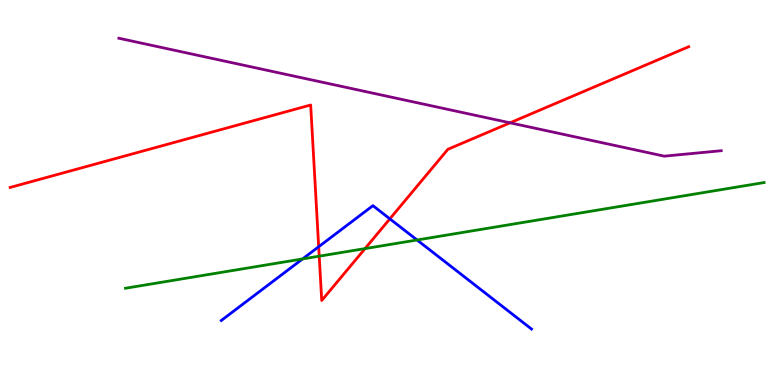[{'lines': ['blue', 'red'], 'intersections': [{'x': 4.11, 'y': 3.59}, {'x': 5.03, 'y': 4.32}]}, {'lines': ['green', 'red'], 'intersections': [{'x': 4.12, 'y': 3.35}, {'x': 4.71, 'y': 3.54}]}, {'lines': ['purple', 'red'], 'intersections': [{'x': 6.58, 'y': 6.81}]}, {'lines': ['blue', 'green'], 'intersections': [{'x': 3.9, 'y': 3.27}, {'x': 5.38, 'y': 3.77}]}, {'lines': ['blue', 'purple'], 'intersections': []}, {'lines': ['green', 'purple'], 'intersections': []}]